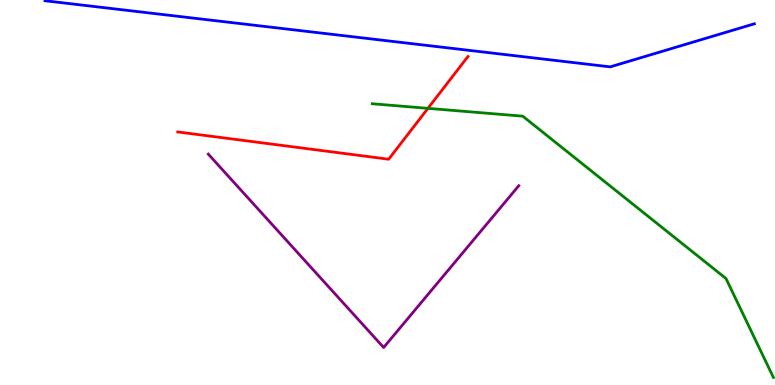[{'lines': ['blue', 'red'], 'intersections': []}, {'lines': ['green', 'red'], 'intersections': [{'x': 5.52, 'y': 7.19}]}, {'lines': ['purple', 'red'], 'intersections': []}, {'lines': ['blue', 'green'], 'intersections': []}, {'lines': ['blue', 'purple'], 'intersections': []}, {'lines': ['green', 'purple'], 'intersections': []}]